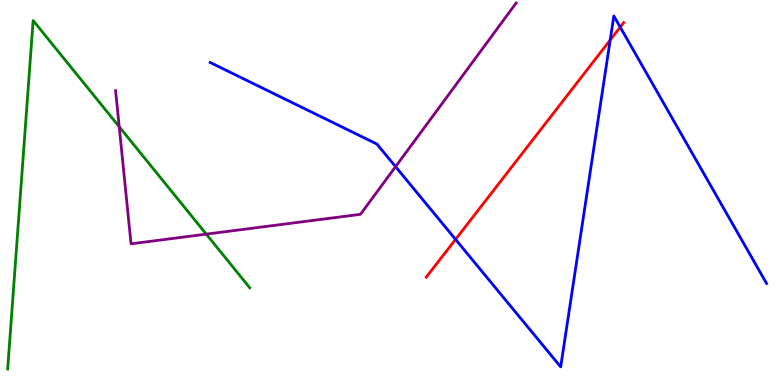[{'lines': ['blue', 'red'], 'intersections': [{'x': 5.88, 'y': 3.78}, {'x': 7.87, 'y': 8.96}, {'x': 8.0, 'y': 9.3}]}, {'lines': ['green', 'red'], 'intersections': []}, {'lines': ['purple', 'red'], 'intersections': []}, {'lines': ['blue', 'green'], 'intersections': []}, {'lines': ['blue', 'purple'], 'intersections': [{'x': 5.1, 'y': 5.67}]}, {'lines': ['green', 'purple'], 'intersections': [{'x': 1.54, 'y': 6.71}, {'x': 2.66, 'y': 3.92}]}]